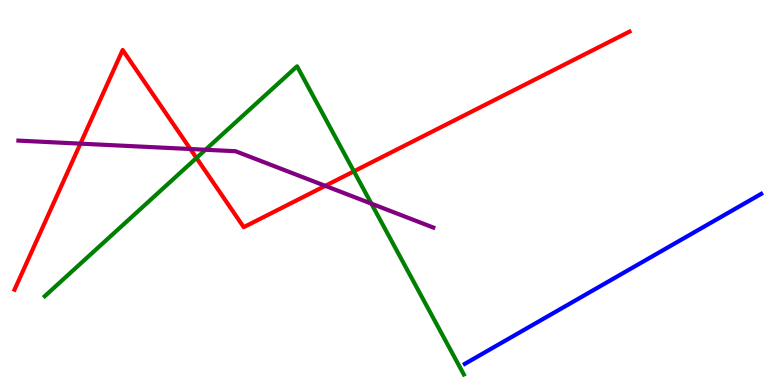[{'lines': ['blue', 'red'], 'intersections': []}, {'lines': ['green', 'red'], 'intersections': [{'x': 2.53, 'y': 5.9}, {'x': 4.57, 'y': 5.55}]}, {'lines': ['purple', 'red'], 'intersections': [{'x': 1.04, 'y': 6.27}, {'x': 2.46, 'y': 6.13}, {'x': 4.2, 'y': 5.17}]}, {'lines': ['blue', 'green'], 'intersections': []}, {'lines': ['blue', 'purple'], 'intersections': []}, {'lines': ['green', 'purple'], 'intersections': [{'x': 2.65, 'y': 6.11}, {'x': 4.79, 'y': 4.71}]}]